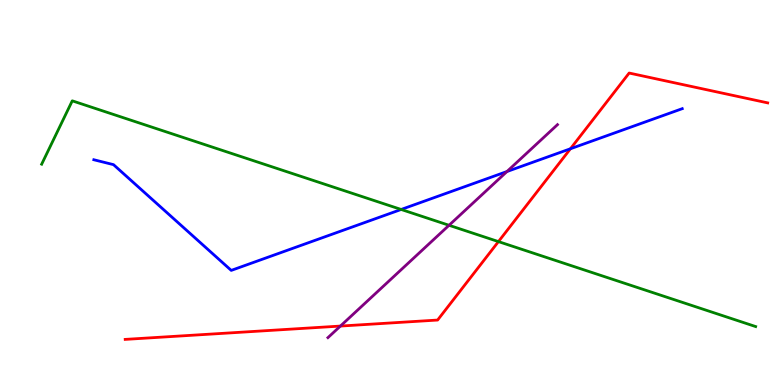[{'lines': ['blue', 'red'], 'intersections': [{'x': 7.36, 'y': 6.14}]}, {'lines': ['green', 'red'], 'intersections': [{'x': 6.43, 'y': 3.72}]}, {'lines': ['purple', 'red'], 'intersections': [{'x': 4.39, 'y': 1.53}]}, {'lines': ['blue', 'green'], 'intersections': [{'x': 5.18, 'y': 4.56}]}, {'lines': ['blue', 'purple'], 'intersections': [{'x': 6.54, 'y': 5.54}]}, {'lines': ['green', 'purple'], 'intersections': [{'x': 5.79, 'y': 4.15}]}]